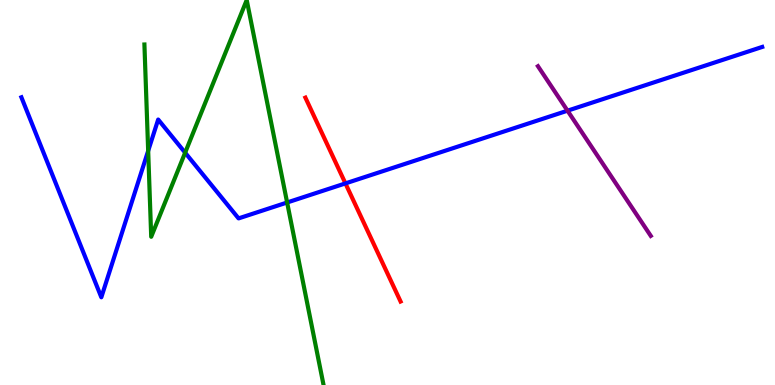[{'lines': ['blue', 'red'], 'intersections': [{'x': 4.46, 'y': 5.24}]}, {'lines': ['green', 'red'], 'intersections': []}, {'lines': ['purple', 'red'], 'intersections': []}, {'lines': ['blue', 'green'], 'intersections': [{'x': 1.91, 'y': 6.08}, {'x': 2.39, 'y': 6.03}, {'x': 3.7, 'y': 4.74}]}, {'lines': ['blue', 'purple'], 'intersections': [{'x': 7.32, 'y': 7.13}]}, {'lines': ['green', 'purple'], 'intersections': []}]